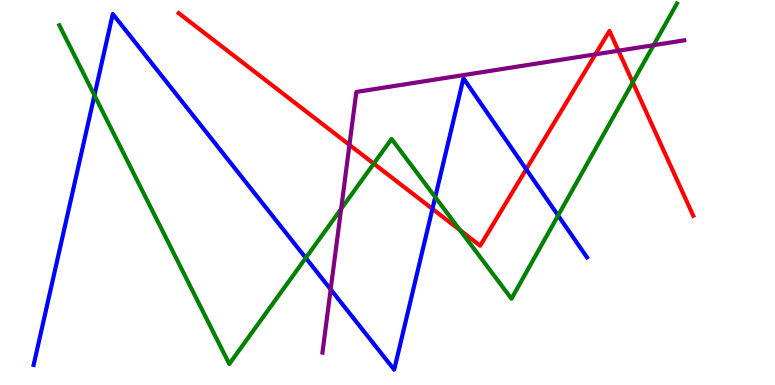[{'lines': ['blue', 'red'], 'intersections': [{'x': 5.58, 'y': 4.57}, {'x': 6.79, 'y': 5.6}]}, {'lines': ['green', 'red'], 'intersections': [{'x': 4.82, 'y': 5.75}, {'x': 5.94, 'y': 4.02}, {'x': 8.16, 'y': 7.86}]}, {'lines': ['purple', 'red'], 'intersections': [{'x': 4.51, 'y': 6.24}, {'x': 7.68, 'y': 8.59}, {'x': 7.98, 'y': 8.68}]}, {'lines': ['blue', 'green'], 'intersections': [{'x': 1.22, 'y': 7.53}, {'x': 3.95, 'y': 3.3}, {'x': 5.62, 'y': 4.88}, {'x': 7.2, 'y': 4.4}]}, {'lines': ['blue', 'purple'], 'intersections': [{'x': 4.27, 'y': 2.48}]}, {'lines': ['green', 'purple'], 'intersections': [{'x': 4.4, 'y': 4.57}, {'x': 8.43, 'y': 8.83}]}]